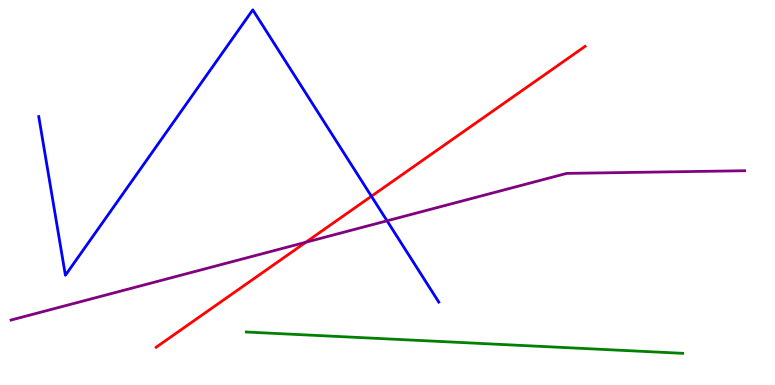[{'lines': ['blue', 'red'], 'intersections': [{'x': 4.79, 'y': 4.9}]}, {'lines': ['green', 'red'], 'intersections': []}, {'lines': ['purple', 'red'], 'intersections': [{'x': 3.95, 'y': 3.71}]}, {'lines': ['blue', 'green'], 'intersections': []}, {'lines': ['blue', 'purple'], 'intersections': [{'x': 4.99, 'y': 4.26}]}, {'lines': ['green', 'purple'], 'intersections': []}]